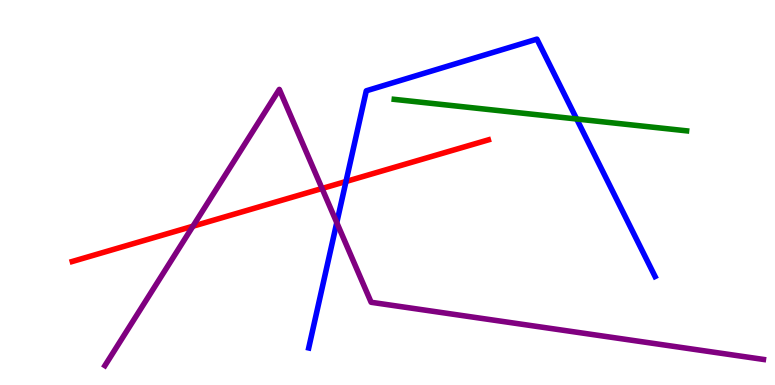[{'lines': ['blue', 'red'], 'intersections': [{'x': 4.46, 'y': 5.29}]}, {'lines': ['green', 'red'], 'intersections': []}, {'lines': ['purple', 'red'], 'intersections': [{'x': 2.49, 'y': 4.12}, {'x': 4.16, 'y': 5.1}]}, {'lines': ['blue', 'green'], 'intersections': [{'x': 7.44, 'y': 6.91}]}, {'lines': ['blue', 'purple'], 'intersections': [{'x': 4.35, 'y': 4.22}]}, {'lines': ['green', 'purple'], 'intersections': []}]